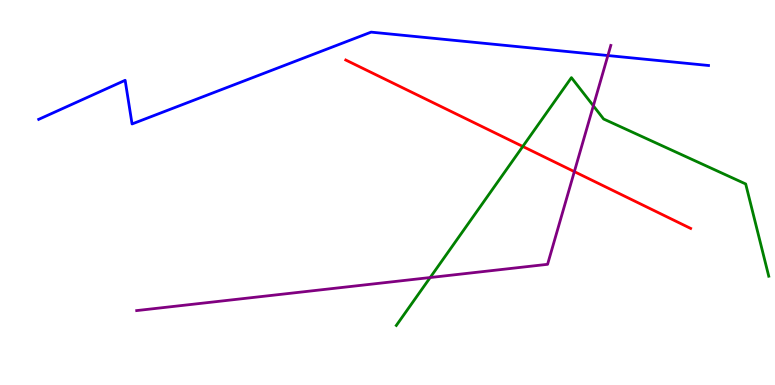[{'lines': ['blue', 'red'], 'intersections': []}, {'lines': ['green', 'red'], 'intersections': [{'x': 6.75, 'y': 6.2}]}, {'lines': ['purple', 'red'], 'intersections': [{'x': 7.41, 'y': 5.54}]}, {'lines': ['blue', 'green'], 'intersections': []}, {'lines': ['blue', 'purple'], 'intersections': [{'x': 7.84, 'y': 8.56}]}, {'lines': ['green', 'purple'], 'intersections': [{'x': 5.55, 'y': 2.79}, {'x': 7.66, 'y': 7.25}]}]